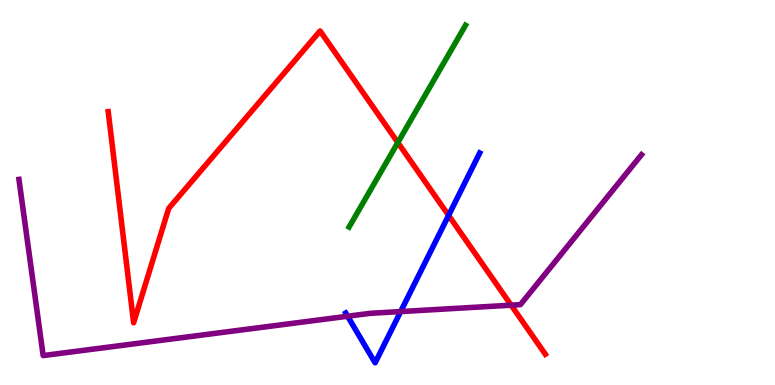[{'lines': ['blue', 'red'], 'intersections': [{'x': 5.79, 'y': 4.41}]}, {'lines': ['green', 'red'], 'intersections': [{'x': 5.13, 'y': 6.3}]}, {'lines': ['purple', 'red'], 'intersections': [{'x': 6.6, 'y': 2.07}]}, {'lines': ['blue', 'green'], 'intersections': []}, {'lines': ['blue', 'purple'], 'intersections': [{'x': 4.49, 'y': 1.79}, {'x': 5.17, 'y': 1.91}]}, {'lines': ['green', 'purple'], 'intersections': []}]